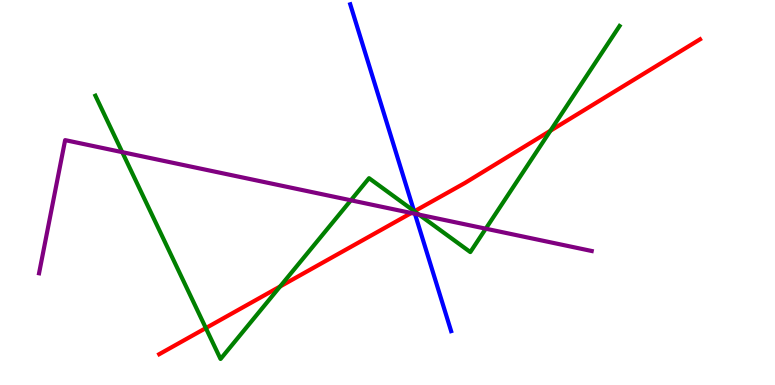[{'lines': ['blue', 'red'], 'intersections': [{'x': 5.34, 'y': 4.51}]}, {'lines': ['green', 'red'], 'intersections': [{'x': 2.66, 'y': 1.48}, {'x': 3.61, 'y': 2.56}, {'x': 5.35, 'y': 4.51}, {'x': 7.1, 'y': 6.6}]}, {'lines': ['purple', 'red'], 'intersections': [{'x': 5.31, 'y': 4.47}]}, {'lines': ['blue', 'green'], 'intersections': [{'x': 5.34, 'y': 4.52}]}, {'lines': ['blue', 'purple'], 'intersections': [{'x': 5.35, 'y': 4.45}]}, {'lines': ['green', 'purple'], 'intersections': [{'x': 1.58, 'y': 6.05}, {'x': 4.53, 'y': 4.8}, {'x': 5.41, 'y': 4.43}, {'x': 6.27, 'y': 4.06}]}]